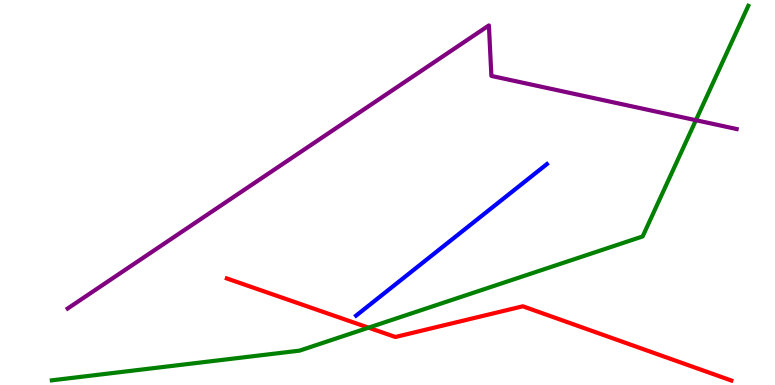[{'lines': ['blue', 'red'], 'intersections': []}, {'lines': ['green', 'red'], 'intersections': [{'x': 4.76, 'y': 1.49}]}, {'lines': ['purple', 'red'], 'intersections': []}, {'lines': ['blue', 'green'], 'intersections': []}, {'lines': ['blue', 'purple'], 'intersections': []}, {'lines': ['green', 'purple'], 'intersections': [{'x': 8.98, 'y': 6.88}]}]